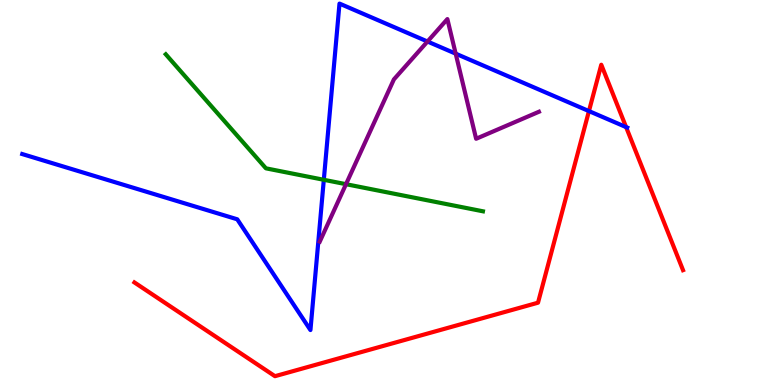[{'lines': ['blue', 'red'], 'intersections': [{'x': 7.6, 'y': 7.11}, {'x': 8.08, 'y': 6.7}]}, {'lines': ['green', 'red'], 'intersections': []}, {'lines': ['purple', 'red'], 'intersections': []}, {'lines': ['blue', 'green'], 'intersections': [{'x': 4.18, 'y': 5.33}]}, {'lines': ['blue', 'purple'], 'intersections': [{'x': 5.52, 'y': 8.92}, {'x': 5.88, 'y': 8.61}]}, {'lines': ['green', 'purple'], 'intersections': [{'x': 4.46, 'y': 5.22}]}]